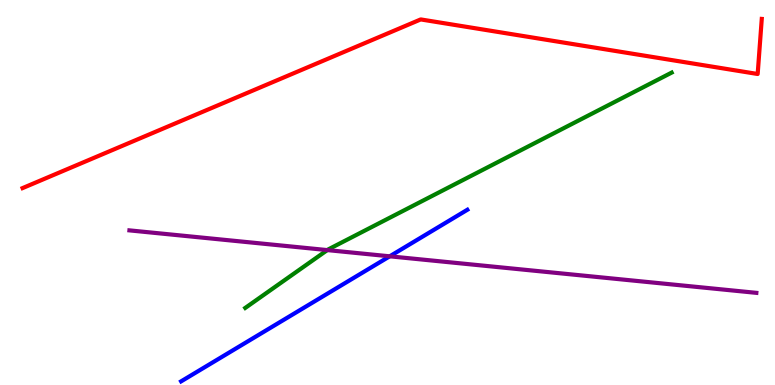[{'lines': ['blue', 'red'], 'intersections': []}, {'lines': ['green', 'red'], 'intersections': []}, {'lines': ['purple', 'red'], 'intersections': []}, {'lines': ['blue', 'green'], 'intersections': []}, {'lines': ['blue', 'purple'], 'intersections': [{'x': 5.03, 'y': 3.34}]}, {'lines': ['green', 'purple'], 'intersections': [{'x': 4.22, 'y': 3.5}]}]